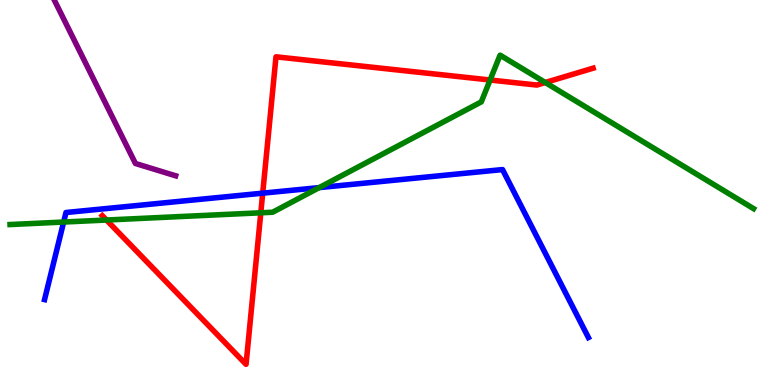[{'lines': ['blue', 'red'], 'intersections': [{'x': 3.39, 'y': 4.98}]}, {'lines': ['green', 'red'], 'intersections': [{'x': 1.37, 'y': 4.29}, {'x': 3.37, 'y': 4.47}, {'x': 6.32, 'y': 7.92}, {'x': 7.04, 'y': 7.86}]}, {'lines': ['purple', 'red'], 'intersections': []}, {'lines': ['blue', 'green'], 'intersections': [{'x': 0.821, 'y': 4.23}, {'x': 4.12, 'y': 5.13}]}, {'lines': ['blue', 'purple'], 'intersections': []}, {'lines': ['green', 'purple'], 'intersections': []}]